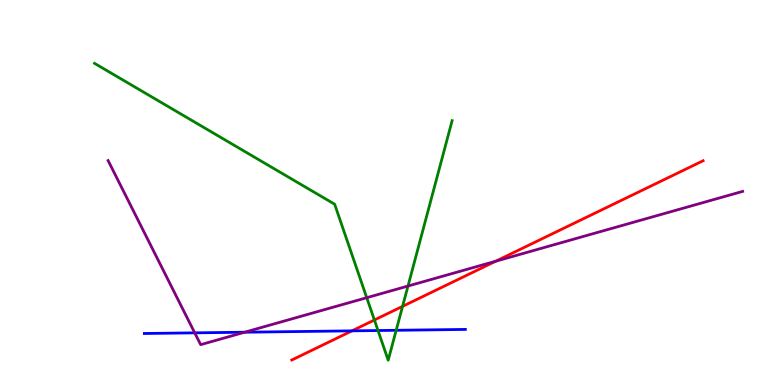[{'lines': ['blue', 'red'], 'intersections': [{'x': 4.54, 'y': 1.41}]}, {'lines': ['green', 'red'], 'intersections': [{'x': 4.83, 'y': 1.69}, {'x': 5.19, 'y': 2.04}]}, {'lines': ['purple', 'red'], 'intersections': [{'x': 6.4, 'y': 3.21}]}, {'lines': ['blue', 'green'], 'intersections': [{'x': 4.88, 'y': 1.41}, {'x': 5.11, 'y': 1.42}]}, {'lines': ['blue', 'purple'], 'intersections': [{'x': 2.51, 'y': 1.35}, {'x': 3.16, 'y': 1.37}]}, {'lines': ['green', 'purple'], 'intersections': [{'x': 4.73, 'y': 2.27}, {'x': 5.26, 'y': 2.57}]}]